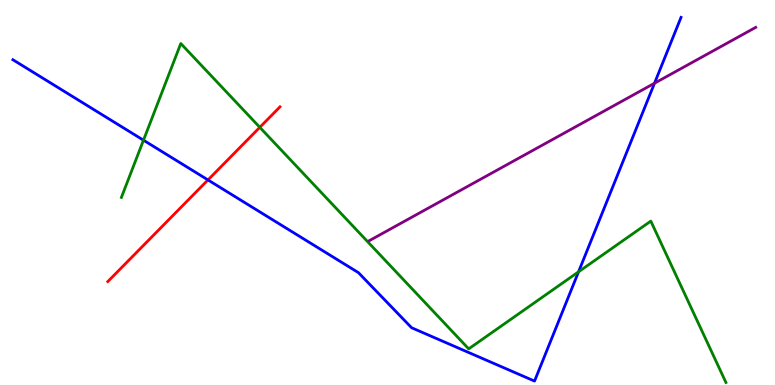[{'lines': ['blue', 'red'], 'intersections': [{'x': 2.68, 'y': 5.33}]}, {'lines': ['green', 'red'], 'intersections': [{'x': 3.35, 'y': 6.69}]}, {'lines': ['purple', 'red'], 'intersections': []}, {'lines': ['blue', 'green'], 'intersections': [{'x': 1.85, 'y': 6.36}, {'x': 7.47, 'y': 2.94}]}, {'lines': ['blue', 'purple'], 'intersections': [{'x': 8.45, 'y': 7.84}]}, {'lines': ['green', 'purple'], 'intersections': []}]